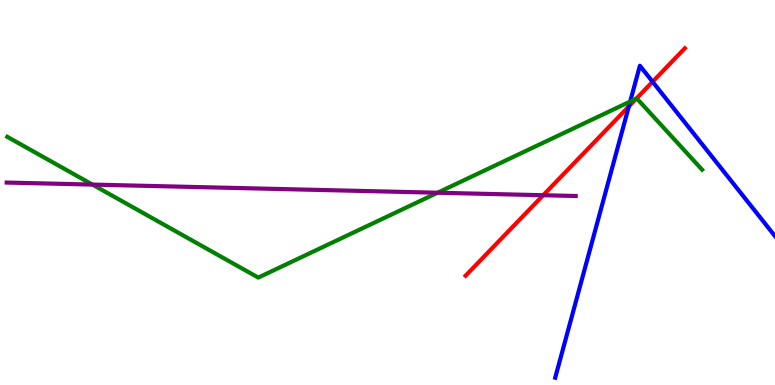[{'lines': ['blue', 'red'], 'intersections': [{'x': 8.11, 'y': 7.24}, {'x': 8.42, 'y': 7.88}]}, {'lines': ['green', 'red'], 'intersections': [{'x': 8.21, 'y': 7.44}]}, {'lines': ['purple', 'red'], 'intersections': [{'x': 7.01, 'y': 4.93}]}, {'lines': ['blue', 'green'], 'intersections': [{'x': 8.13, 'y': 7.36}]}, {'lines': ['blue', 'purple'], 'intersections': []}, {'lines': ['green', 'purple'], 'intersections': [{'x': 1.19, 'y': 5.21}, {'x': 5.65, 'y': 4.99}]}]